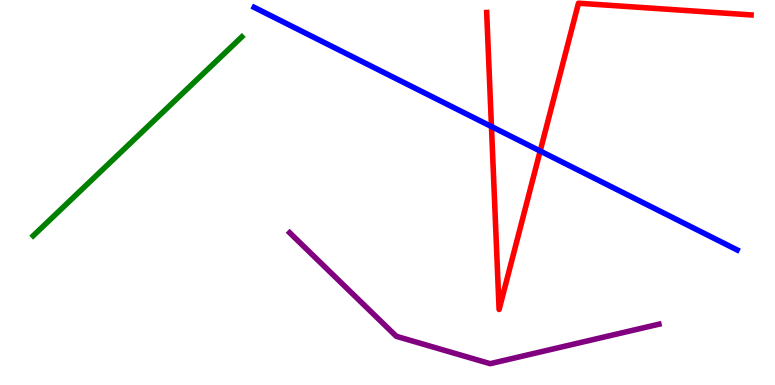[{'lines': ['blue', 'red'], 'intersections': [{'x': 6.34, 'y': 6.71}, {'x': 6.97, 'y': 6.08}]}, {'lines': ['green', 'red'], 'intersections': []}, {'lines': ['purple', 'red'], 'intersections': []}, {'lines': ['blue', 'green'], 'intersections': []}, {'lines': ['blue', 'purple'], 'intersections': []}, {'lines': ['green', 'purple'], 'intersections': []}]